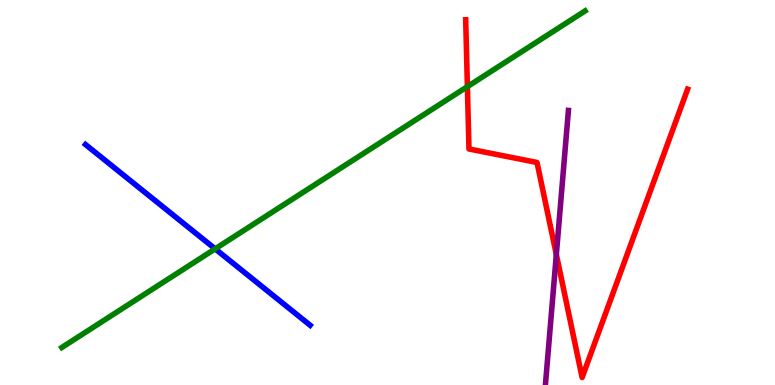[{'lines': ['blue', 'red'], 'intersections': []}, {'lines': ['green', 'red'], 'intersections': [{'x': 6.03, 'y': 7.75}]}, {'lines': ['purple', 'red'], 'intersections': [{'x': 7.18, 'y': 3.39}]}, {'lines': ['blue', 'green'], 'intersections': [{'x': 2.78, 'y': 3.54}]}, {'lines': ['blue', 'purple'], 'intersections': []}, {'lines': ['green', 'purple'], 'intersections': []}]